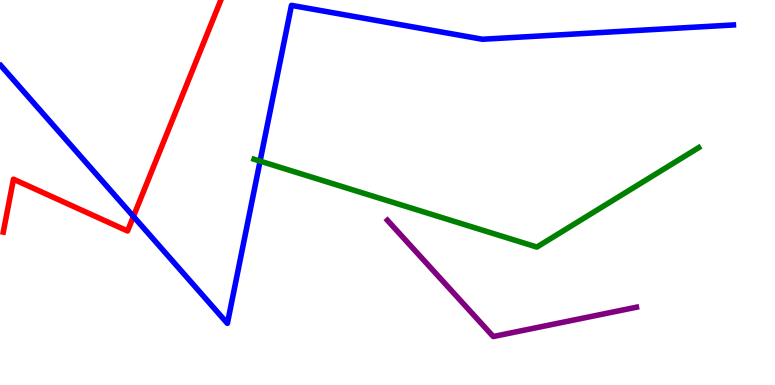[{'lines': ['blue', 'red'], 'intersections': [{'x': 1.72, 'y': 4.38}]}, {'lines': ['green', 'red'], 'intersections': []}, {'lines': ['purple', 'red'], 'intersections': []}, {'lines': ['blue', 'green'], 'intersections': [{'x': 3.36, 'y': 5.82}]}, {'lines': ['blue', 'purple'], 'intersections': []}, {'lines': ['green', 'purple'], 'intersections': []}]